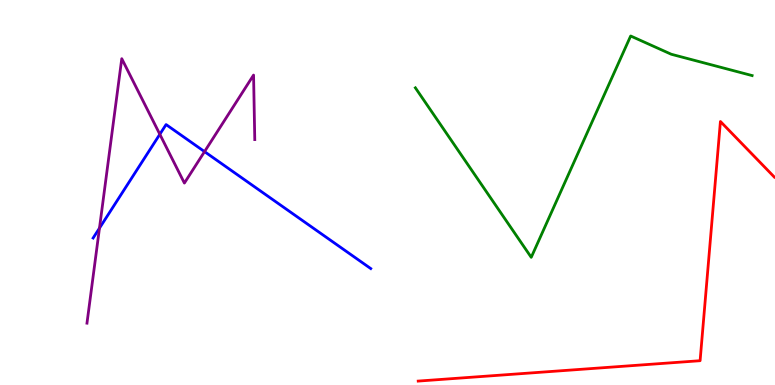[{'lines': ['blue', 'red'], 'intersections': []}, {'lines': ['green', 'red'], 'intersections': []}, {'lines': ['purple', 'red'], 'intersections': []}, {'lines': ['blue', 'green'], 'intersections': []}, {'lines': ['blue', 'purple'], 'intersections': [{'x': 1.28, 'y': 4.07}, {'x': 2.06, 'y': 6.51}, {'x': 2.64, 'y': 6.06}]}, {'lines': ['green', 'purple'], 'intersections': []}]